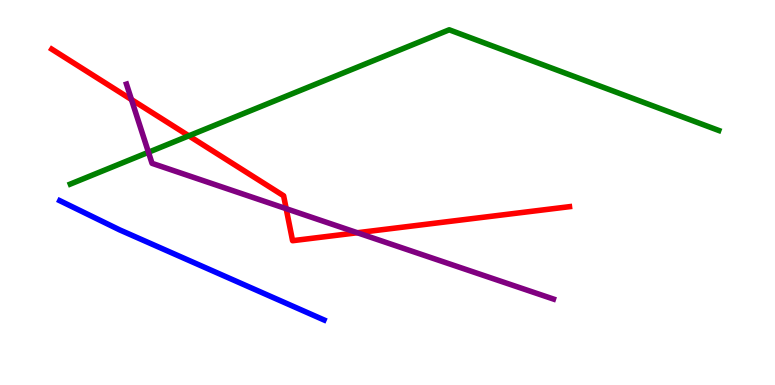[{'lines': ['blue', 'red'], 'intersections': []}, {'lines': ['green', 'red'], 'intersections': [{'x': 2.44, 'y': 6.47}]}, {'lines': ['purple', 'red'], 'intersections': [{'x': 1.7, 'y': 7.41}, {'x': 3.69, 'y': 4.58}, {'x': 4.61, 'y': 3.95}]}, {'lines': ['blue', 'green'], 'intersections': []}, {'lines': ['blue', 'purple'], 'intersections': []}, {'lines': ['green', 'purple'], 'intersections': [{'x': 1.92, 'y': 6.05}]}]